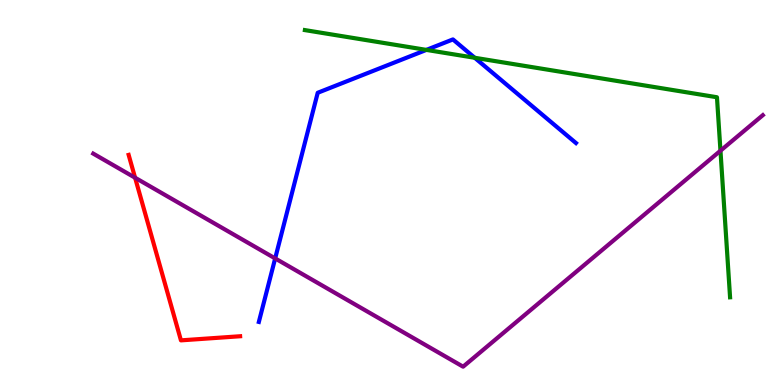[{'lines': ['blue', 'red'], 'intersections': []}, {'lines': ['green', 'red'], 'intersections': []}, {'lines': ['purple', 'red'], 'intersections': [{'x': 1.74, 'y': 5.38}]}, {'lines': ['blue', 'green'], 'intersections': [{'x': 5.5, 'y': 8.7}, {'x': 6.13, 'y': 8.5}]}, {'lines': ['blue', 'purple'], 'intersections': [{'x': 3.55, 'y': 3.29}]}, {'lines': ['green', 'purple'], 'intersections': [{'x': 9.3, 'y': 6.09}]}]